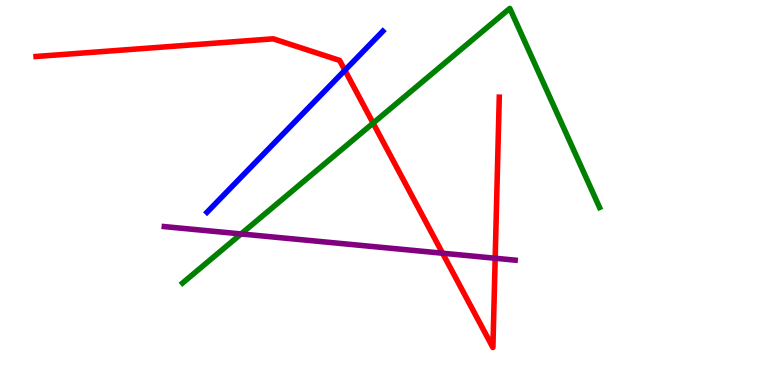[{'lines': ['blue', 'red'], 'intersections': [{'x': 4.45, 'y': 8.17}]}, {'lines': ['green', 'red'], 'intersections': [{'x': 4.81, 'y': 6.8}]}, {'lines': ['purple', 'red'], 'intersections': [{'x': 5.71, 'y': 3.42}, {'x': 6.39, 'y': 3.29}]}, {'lines': ['blue', 'green'], 'intersections': []}, {'lines': ['blue', 'purple'], 'intersections': []}, {'lines': ['green', 'purple'], 'intersections': [{'x': 3.11, 'y': 3.92}]}]